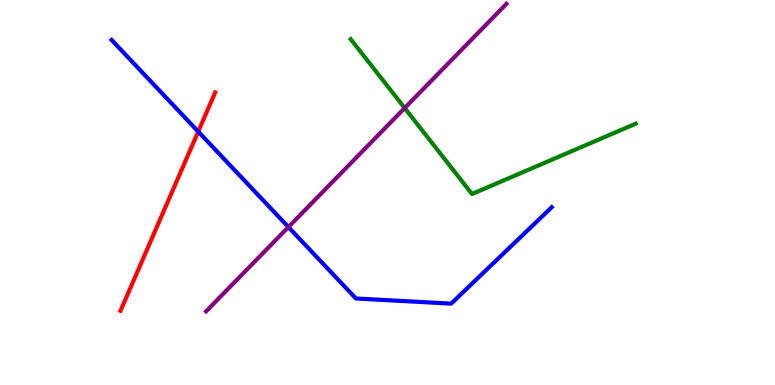[{'lines': ['blue', 'red'], 'intersections': [{'x': 2.56, 'y': 6.58}]}, {'lines': ['green', 'red'], 'intersections': []}, {'lines': ['purple', 'red'], 'intersections': []}, {'lines': ['blue', 'green'], 'intersections': []}, {'lines': ['blue', 'purple'], 'intersections': [{'x': 3.72, 'y': 4.1}]}, {'lines': ['green', 'purple'], 'intersections': [{'x': 5.22, 'y': 7.19}]}]